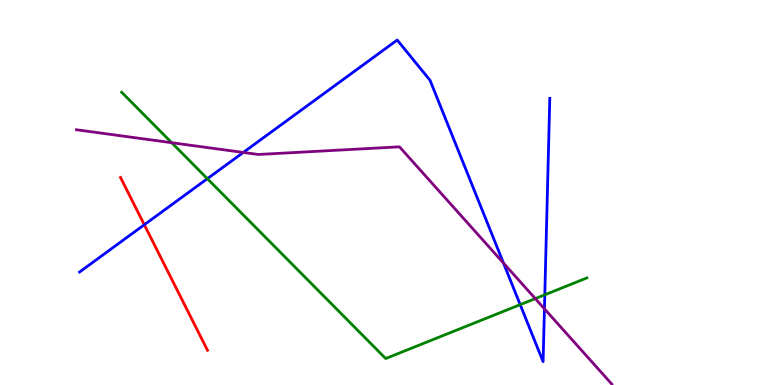[{'lines': ['blue', 'red'], 'intersections': [{'x': 1.86, 'y': 4.16}]}, {'lines': ['green', 'red'], 'intersections': []}, {'lines': ['purple', 'red'], 'intersections': []}, {'lines': ['blue', 'green'], 'intersections': [{'x': 2.68, 'y': 5.36}, {'x': 6.71, 'y': 2.09}, {'x': 7.03, 'y': 2.34}]}, {'lines': ['blue', 'purple'], 'intersections': [{'x': 3.14, 'y': 6.04}, {'x': 6.5, 'y': 3.17}, {'x': 7.03, 'y': 1.98}]}, {'lines': ['green', 'purple'], 'intersections': [{'x': 2.22, 'y': 6.29}, {'x': 6.91, 'y': 2.24}]}]